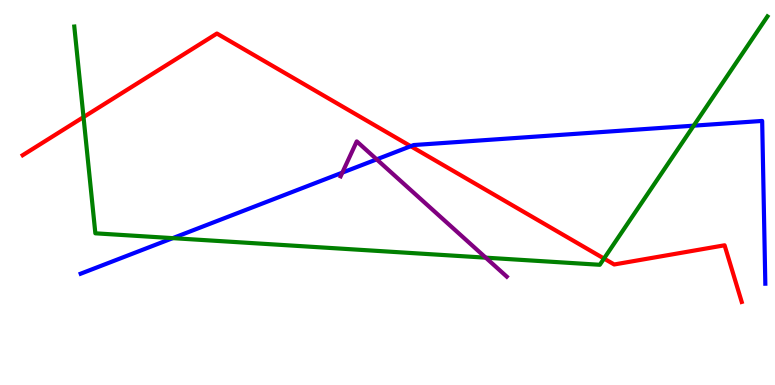[{'lines': ['blue', 'red'], 'intersections': [{'x': 5.3, 'y': 6.2}]}, {'lines': ['green', 'red'], 'intersections': [{'x': 1.08, 'y': 6.96}, {'x': 7.79, 'y': 3.28}]}, {'lines': ['purple', 'red'], 'intersections': []}, {'lines': ['blue', 'green'], 'intersections': [{'x': 2.23, 'y': 3.81}, {'x': 8.95, 'y': 6.74}]}, {'lines': ['blue', 'purple'], 'intersections': [{'x': 4.42, 'y': 5.52}, {'x': 4.86, 'y': 5.86}]}, {'lines': ['green', 'purple'], 'intersections': [{'x': 6.27, 'y': 3.31}]}]